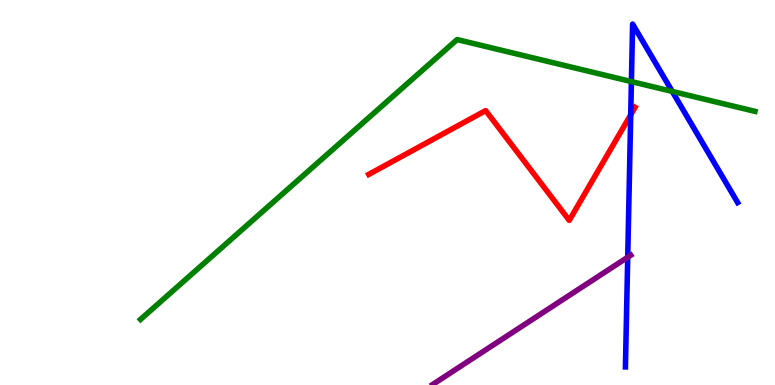[{'lines': ['blue', 'red'], 'intersections': [{'x': 8.14, 'y': 7.02}]}, {'lines': ['green', 'red'], 'intersections': []}, {'lines': ['purple', 'red'], 'intersections': []}, {'lines': ['blue', 'green'], 'intersections': [{'x': 8.15, 'y': 7.88}, {'x': 8.67, 'y': 7.63}]}, {'lines': ['blue', 'purple'], 'intersections': [{'x': 8.1, 'y': 3.32}]}, {'lines': ['green', 'purple'], 'intersections': []}]